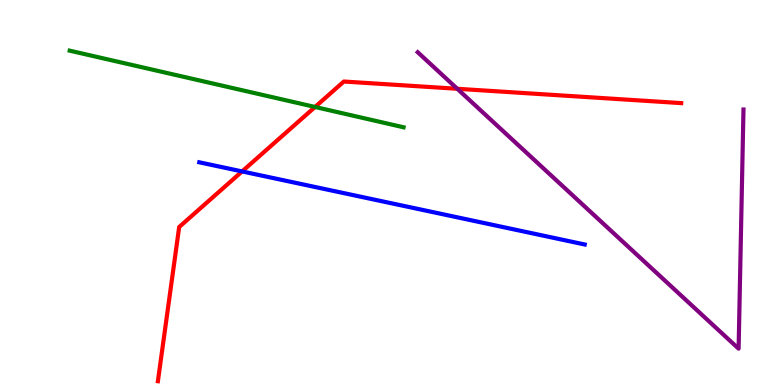[{'lines': ['blue', 'red'], 'intersections': [{'x': 3.12, 'y': 5.55}]}, {'lines': ['green', 'red'], 'intersections': [{'x': 4.07, 'y': 7.22}]}, {'lines': ['purple', 'red'], 'intersections': [{'x': 5.9, 'y': 7.69}]}, {'lines': ['blue', 'green'], 'intersections': []}, {'lines': ['blue', 'purple'], 'intersections': []}, {'lines': ['green', 'purple'], 'intersections': []}]